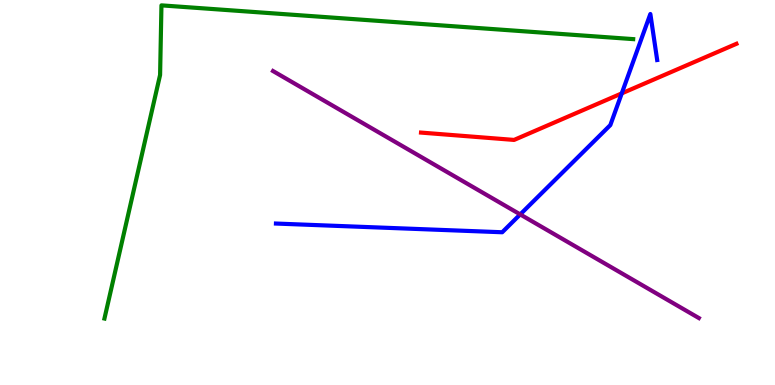[{'lines': ['blue', 'red'], 'intersections': [{'x': 8.02, 'y': 7.57}]}, {'lines': ['green', 'red'], 'intersections': []}, {'lines': ['purple', 'red'], 'intersections': []}, {'lines': ['blue', 'green'], 'intersections': []}, {'lines': ['blue', 'purple'], 'intersections': [{'x': 6.71, 'y': 4.43}]}, {'lines': ['green', 'purple'], 'intersections': []}]